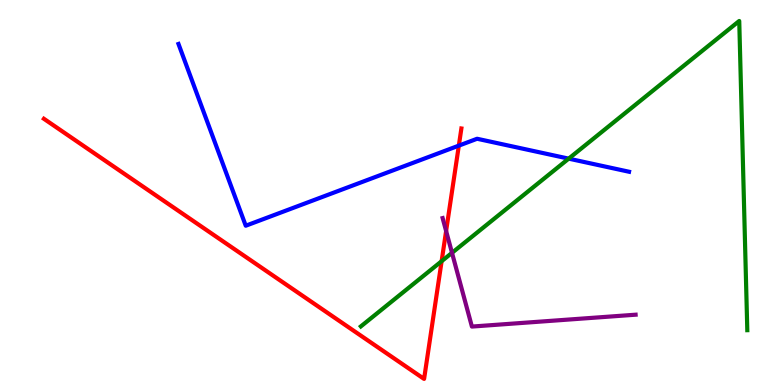[{'lines': ['blue', 'red'], 'intersections': [{'x': 5.92, 'y': 6.22}]}, {'lines': ['green', 'red'], 'intersections': [{'x': 5.7, 'y': 3.22}]}, {'lines': ['purple', 'red'], 'intersections': [{'x': 5.76, 'y': 4.0}]}, {'lines': ['blue', 'green'], 'intersections': [{'x': 7.34, 'y': 5.88}]}, {'lines': ['blue', 'purple'], 'intersections': []}, {'lines': ['green', 'purple'], 'intersections': [{'x': 5.83, 'y': 3.43}]}]